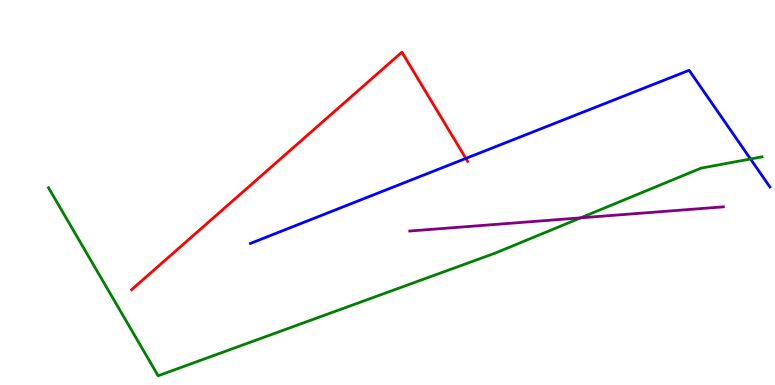[{'lines': ['blue', 'red'], 'intersections': [{'x': 6.01, 'y': 5.89}]}, {'lines': ['green', 'red'], 'intersections': []}, {'lines': ['purple', 'red'], 'intersections': []}, {'lines': ['blue', 'green'], 'intersections': [{'x': 9.68, 'y': 5.87}]}, {'lines': ['blue', 'purple'], 'intersections': []}, {'lines': ['green', 'purple'], 'intersections': [{'x': 7.49, 'y': 4.34}]}]